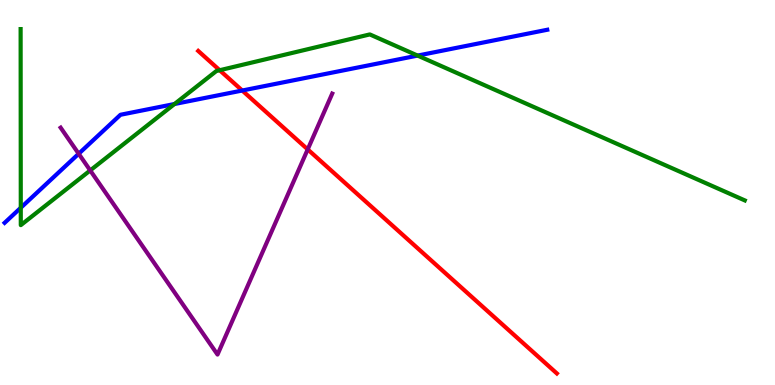[{'lines': ['blue', 'red'], 'intersections': [{'x': 3.13, 'y': 7.65}]}, {'lines': ['green', 'red'], 'intersections': [{'x': 2.83, 'y': 8.18}]}, {'lines': ['purple', 'red'], 'intersections': [{'x': 3.97, 'y': 6.12}]}, {'lines': ['blue', 'green'], 'intersections': [{'x': 0.268, 'y': 4.6}, {'x': 2.25, 'y': 7.3}, {'x': 5.39, 'y': 8.56}]}, {'lines': ['blue', 'purple'], 'intersections': [{'x': 1.02, 'y': 6.01}]}, {'lines': ['green', 'purple'], 'intersections': [{'x': 1.16, 'y': 5.57}]}]